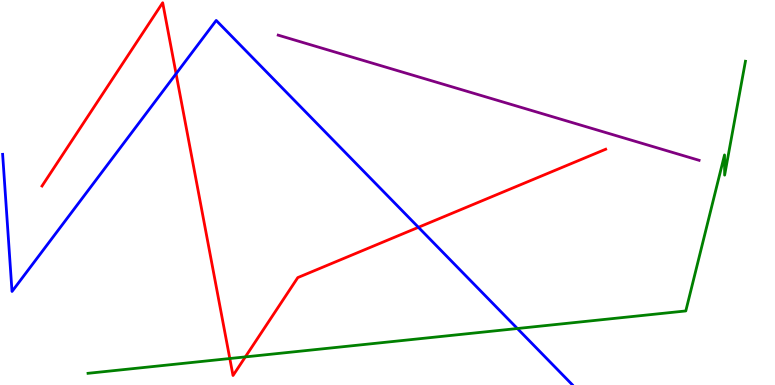[{'lines': ['blue', 'red'], 'intersections': [{'x': 2.27, 'y': 8.09}, {'x': 5.4, 'y': 4.1}]}, {'lines': ['green', 'red'], 'intersections': [{'x': 2.97, 'y': 0.688}, {'x': 3.17, 'y': 0.73}]}, {'lines': ['purple', 'red'], 'intersections': []}, {'lines': ['blue', 'green'], 'intersections': [{'x': 6.68, 'y': 1.47}]}, {'lines': ['blue', 'purple'], 'intersections': []}, {'lines': ['green', 'purple'], 'intersections': []}]